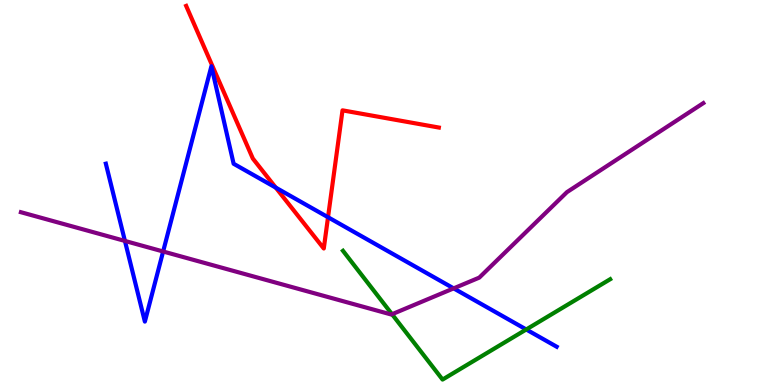[{'lines': ['blue', 'red'], 'intersections': [{'x': 3.56, 'y': 5.13}, {'x': 4.23, 'y': 4.36}]}, {'lines': ['green', 'red'], 'intersections': []}, {'lines': ['purple', 'red'], 'intersections': []}, {'lines': ['blue', 'green'], 'intersections': [{'x': 6.79, 'y': 1.44}]}, {'lines': ['blue', 'purple'], 'intersections': [{'x': 1.61, 'y': 3.74}, {'x': 2.1, 'y': 3.47}, {'x': 5.85, 'y': 2.51}]}, {'lines': ['green', 'purple'], 'intersections': [{'x': 5.06, 'y': 1.84}]}]